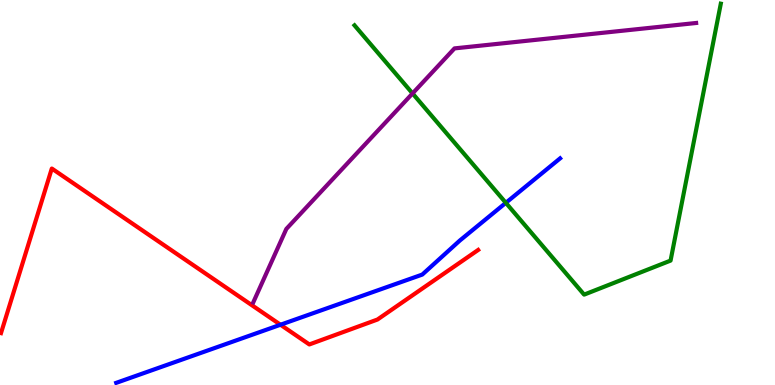[{'lines': ['blue', 'red'], 'intersections': [{'x': 3.62, 'y': 1.57}]}, {'lines': ['green', 'red'], 'intersections': []}, {'lines': ['purple', 'red'], 'intersections': []}, {'lines': ['blue', 'green'], 'intersections': [{'x': 6.53, 'y': 4.73}]}, {'lines': ['blue', 'purple'], 'intersections': []}, {'lines': ['green', 'purple'], 'intersections': [{'x': 5.32, 'y': 7.57}]}]